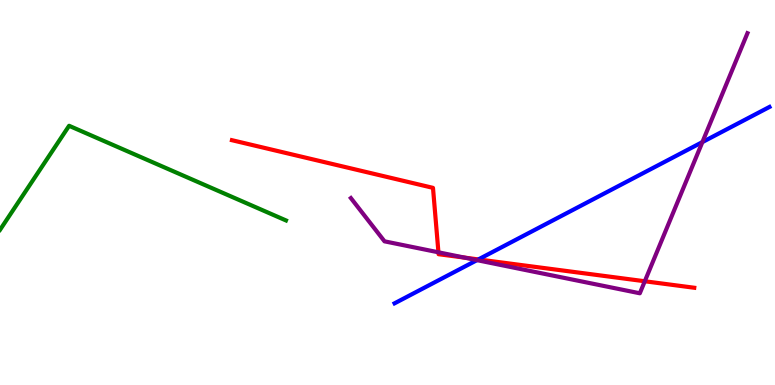[{'lines': ['blue', 'red'], 'intersections': [{'x': 6.17, 'y': 3.26}]}, {'lines': ['green', 'red'], 'intersections': []}, {'lines': ['purple', 'red'], 'intersections': [{'x': 5.66, 'y': 3.45}, {'x': 5.99, 'y': 3.31}, {'x': 8.32, 'y': 2.69}]}, {'lines': ['blue', 'green'], 'intersections': []}, {'lines': ['blue', 'purple'], 'intersections': [{'x': 6.15, 'y': 3.24}, {'x': 9.06, 'y': 6.31}]}, {'lines': ['green', 'purple'], 'intersections': []}]